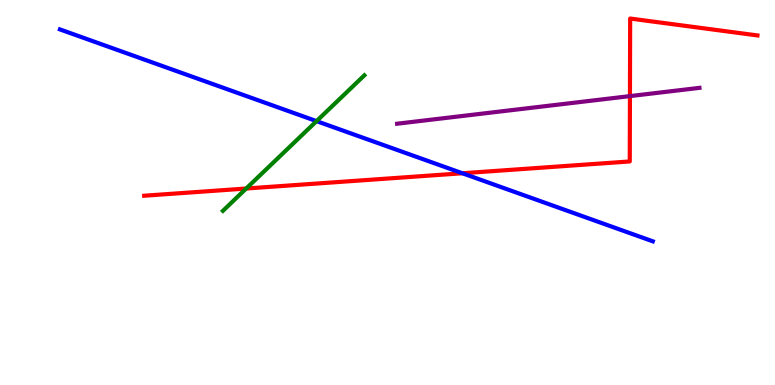[{'lines': ['blue', 'red'], 'intersections': [{'x': 5.97, 'y': 5.5}]}, {'lines': ['green', 'red'], 'intersections': [{'x': 3.18, 'y': 5.1}]}, {'lines': ['purple', 'red'], 'intersections': [{'x': 8.13, 'y': 7.5}]}, {'lines': ['blue', 'green'], 'intersections': [{'x': 4.08, 'y': 6.85}]}, {'lines': ['blue', 'purple'], 'intersections': []}, {'lines': ['green', 'purple'], 'intersections': []}]